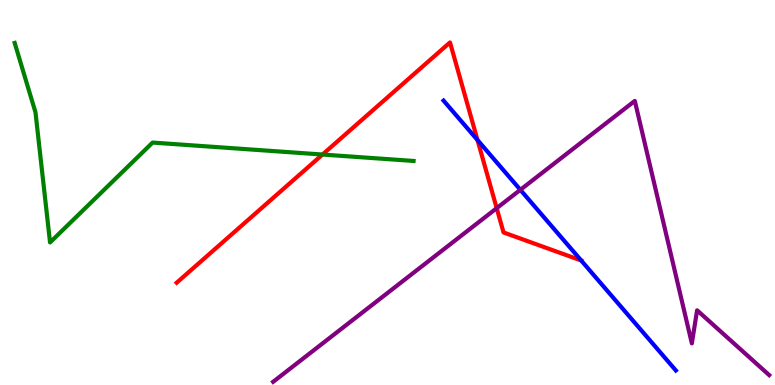[{'lines': ['blue', 'red'], 'intersections': [{'x': 6.16, 'y': 6.36}, {'x': 7.5, 'y': 3.23}]}, {'lines': ['green', 'red'], 'intersections': [{'x': 4.16, 'y': 5.99}]}, {'lines': ['purple', 'red'], 'intersections': [{'x': 6.41, 'y': 4.59}]}, {'lines': ['blue', 'green'], 'intersections': []}, {'lines': ['blue', 'purple'], 'intersections': [{'x': 6.71, 'y': 5.07}]}, {'lines': ['green', 'purple'], 'intersections': []}]